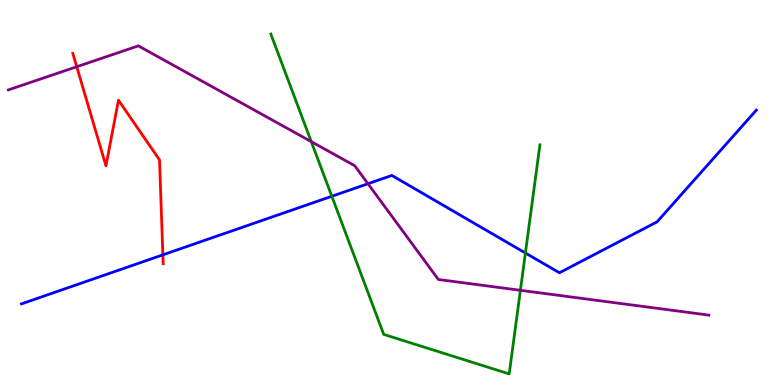[{'lines': ['blue', 'red'], 'intersections': [{'x': 2.1, 'y': 3.38}]}, {'lines': ['green', 'red'], 'intersections': []}, {'lines': ['purple', 'red'], 'intersections': [{'x': 0.99, 'y': 8.27}]}, {'lines': ['blue', 'green'], 'intersections': [{'x': 4.28, 'y': 4.9}, {'x': 6.78, 'y': 3.43}]}, {'lines': ['blue', 'purple'], 'intersections': [{'x': 4.75, 'y': 5.23}]}, {'lines': ['green', 'purple'], 'intersections': [{'x': 4.02, 'y': 6.32}, {'x': 6.71, 'y': 2.46}]}]